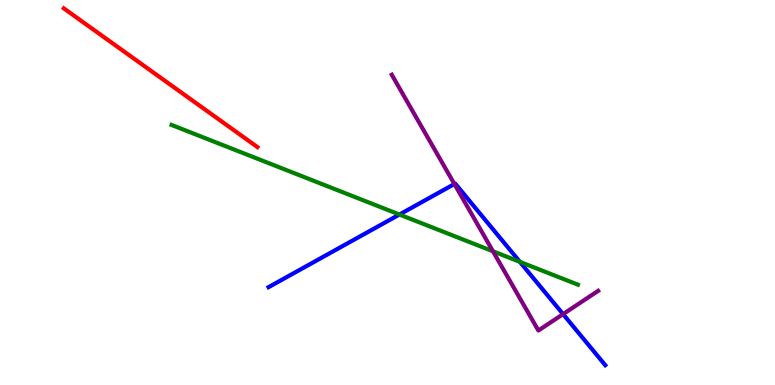[{'lines': ['blue', 'red'], 'intersections': []}, {'lines': ['green', 'red'], 'intersections': []}, {'lines': ['purple', 'red'], 'intersections': []}, {'lines': ['blue', 'green'], 'intersections': [{'x': 5.15, 'y': 4.43}, {'x': 6.71, 'y': 3.2}]}, {'lines': ['blue', 'purple'], 'intersections': [{'x': 5.86, 'y': 5.22}, {'x': 7.27, 'y': 1.84}]}, {'lines': ['green', 'purple'], 'intersections': [{'x': 6.36, 'y': 3.47}]}]